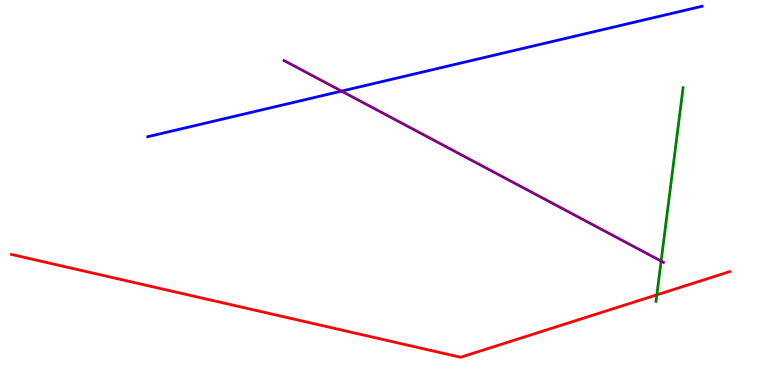[{'lines': ['blue', 'red'], 'intersections': []}, {'lines': ['green', 'red'], 'intersections': [{'x': 8.48, 'y': 2.34}]}, {'lines': ['purple', 'red'], 'intersections': []}, {'lines': ['blue', 'green'], 'intersections': []}, {'lines': ['blue', 'purple'], 'intersections': [{'x': 4.41, 'y': 7.63}]}, {'lines': ['green', 'purple'], 'intersections': [{'x': 8.53, 'y': 3.22}]}]